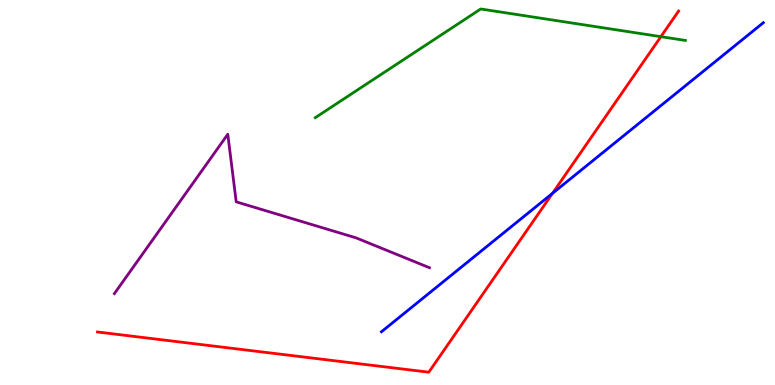[{'lines': ['blue', 'red'], 'intersections': [{'x': 7.13, 'y': 4.98}]}, {'lines': ['green', 'red'], 'intersections': [{'x': 8.53, 'y': 9.05}]}, {'lines': ['purple', 'red'], 'intersections': []}, {'lines': ['blue', 'green'], 'intersections': []}, {'lines': ['blue', 'purple'], 'intersections': []}, {'lines': ['green', 'purple'], 'intersections': []}]